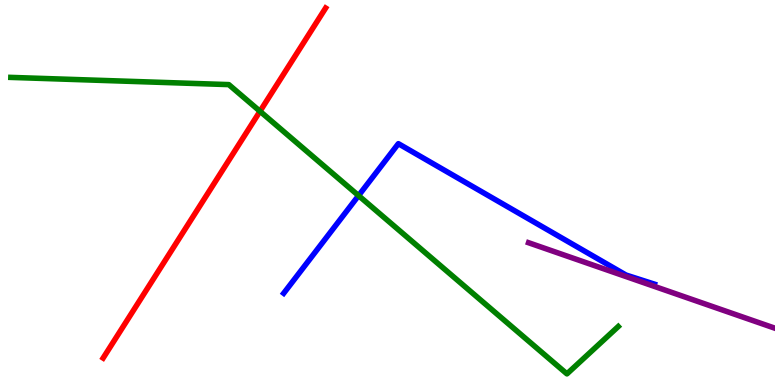[{'lines': ['blue', 'red'], 'intersections': []}, {'lines': ['green', 'red'], 'intersections': [{'x': 3.35, 'y': 7.11}]}, {'lines': ['purple', 'red'], 'intersections': []}, {'lines': ['blue', 'green'], 'intersections': [{'x': 4.63, 'y': 4.92}]}, {'lines': ['blue', 'purple'], 'intersections': []}, {'lines': ['green', 'purple'], 'intersections': []}]